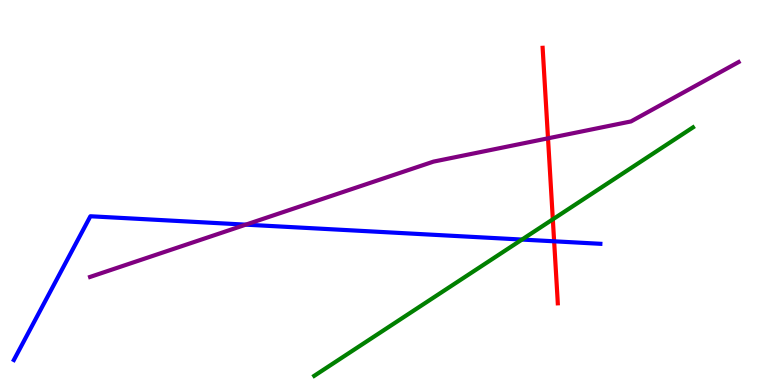[{'lines': ['blue', 'red'], 'intersections': [{'x': 7.15, 'y': 3.73}]}, {'lines': ['green', 'red'], 'intersections': [{'x': 7.13, 'y': 4.3}]}, {'lines': ['purple', 'red'], 'intersections': [{'x': 7.07, 'y': 6.41}]}, {'lines': ['blue', 'green'], 'intersections': [{'x': 6.74, 'y': 3.78}]}, {'lines': ['blue', 'purple'], 'intersections': [{'x': 3.17, 'y': 4.16}]}, {'lines': ['green', 'purple'], 'intersections': []}]